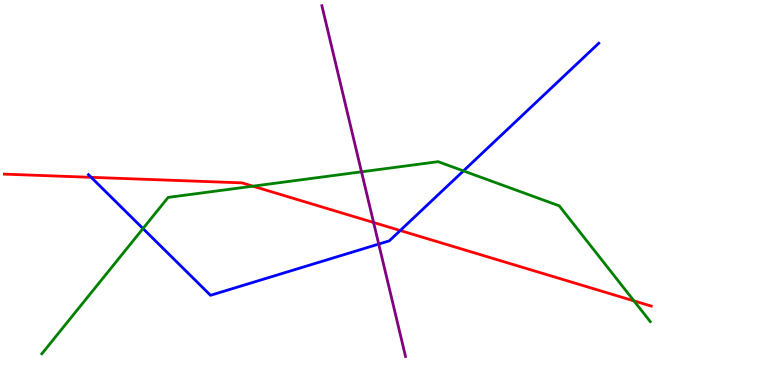[{'lines': ['blue', 'red'], 'intersections': [{'x': 1.18, 'y': 5.39}, {'x': 5.16, 'y': 4.01}]}, {'lines': ['green', 'red'], 'intersections': [{'x': 3.26, 'y': 5.16}, {'x': 8.18, 'y': 2.18}]}, {'lines': ['purple', 'red'], 'intersections': [{'x': 4.82, 'y': 4.22}]}, {'lines': ['blue', 'green'], 'intersections': [{'x': 1.85, 'y': 4.06}, {'x': 5.98, 'y': 5.56}]}, {'lines': ['blue', 'purple'], 'intersections': [{'x': 4.89, 'y': 3.66}]}, {'lines': ['green', 'purple'], 'intersections': [{'x': 4.66, 'y': 5.54}]}]